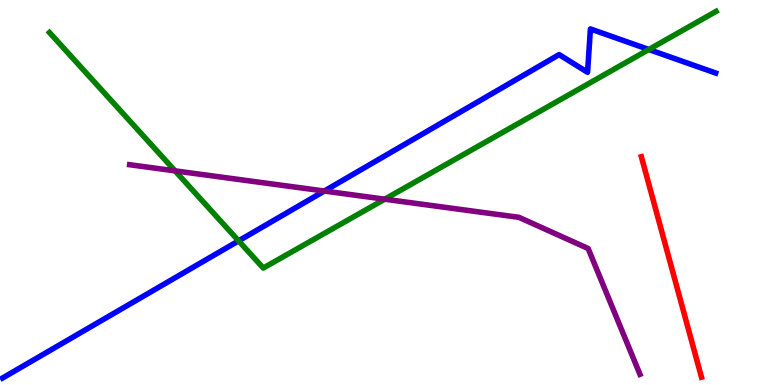[{'lines': ['blue', 'red'], 'intersections': []}, {'lines': ['green', 'red'], 'intersections': []}, {'lines': ['purple', 'red'], 'intersections': []}, {'lines': ['blue', 'green'], 'intersections': [{'x': 3.08, 'y': 3.74}, {'x': 8.37, 'y': 8.71}]}, {'lines': ['blue', 'purple'], 'intersections': [{'x': 4.18, 'y': 5.04}]}, {'lines': ['green', 'purple'], 'intersections': [{'x': 2.26, 'y': 5.56}, {'x': 4.96, 'y': 4.83}]}]